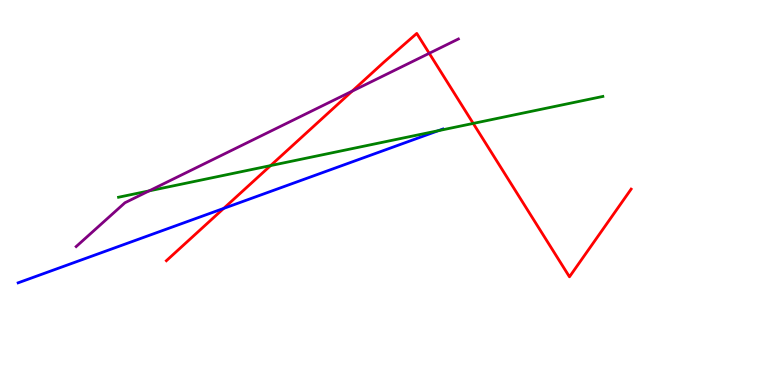[{'lines': ['blue', 'red'], 'intersections': [{'x': 2.89, 'y': 4.59}]}, {'lines': ['green', 'red'], 'intersections': [{'x': 3.49, 'y': 5.7}, {'x': 6.11, 'y': 6.79}]}, {'lines': ['purple', 'red'], 'intersections': [{'x': 4.54, 'y': 7.63}, {'x': 5.54, 'y': 8.62}]}, {'lines': ['blue', 'green'], 'intersections': [{'x': 5.66, 'y': 6.61}]}, {'lines': ['blue', 'purple'], 'intersections': []}, {'lines': ['green', 'purple'], 'intersections': [{'x': 1.92, 'y': 5.04}]}]